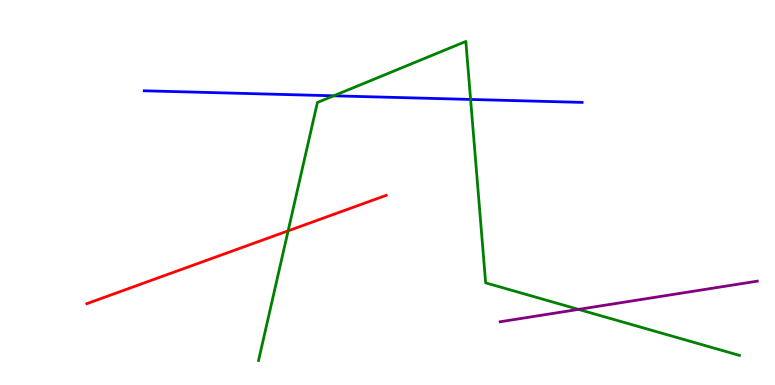[{'lines': ['blue', 'red'], 'intersections': []}, {'lines': ['green', 'red'], 'intersections': [{'x': 3.72, 'y': 4.0}]}, {'lines': ['purple', 'red'], 'intersections': []}, {'lines': ['blue', 'green'], 'intersections': [{'x': 4.31, 'y': 7.51}, {'x': 6.07, 'y': 7.42}]}, {'lines': ['blue', 'purple'], 'intersections': []}, {'lines': ['green', 'purple'], 'intersections': [{'x': 7.46, 'y': 1.96}]}]